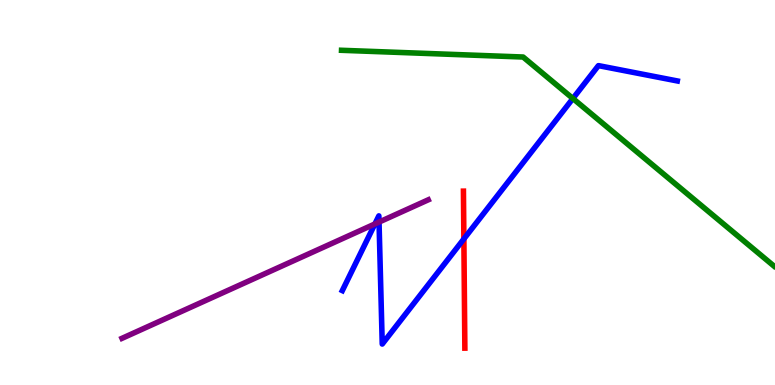[{'lines': ['blue', 'red'], 'intersections': [{'x': 5.99, 'y': 3.79}]}, {'lines': ['green', 'red'], 'intersections': []}, {'lines': ['purple', 'red'], 'intersections': []}, {'lines': ['blue', 'green'], 'intersections': [{'x': 7.39, 'y': 7.44}]}, {'lines': ['blue', 'purple'], 'intersections': [{'x': 4.84, 'y': 4.18}, {'x': 4.89, 'y': 4.23}]}, {'lines': ['green', 'purple'], 'intersections': []}]